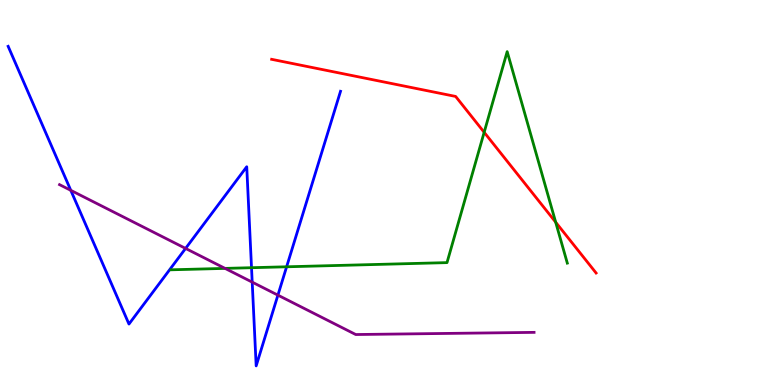[{'lines': ['blue', 'red'], 'intersections': []}, {'lines': ['green', 'red'], 'intersections': [{'x': 6.25, 'y': 6.56}, {'x': 7.17, 'y': 4.23}]}, {'lines': ['purple', 'red'], 'intersections': []}, {'lines': ['blue', 'green'], 'intersections': [{'x': 3.25, 'y': 3.05}, {'x': 3.7, 'y': 3.07}]}, {'lines': ['blue', 'purple'], 'intersections': [{'x': 0.913, 'y': 5.06}, {'x': 2.39, 'y': 3.55}, {'x': 3.25, 'y': 2.67}, {'x': 3.59, 'y': 2.33}]}, {'lines': ['green', 'purple'], 'intersections': [{'x': 2.9, 'y': 3.03}]}]